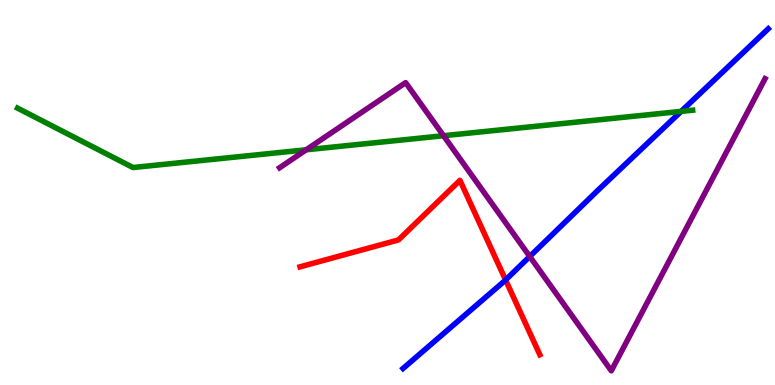[{'lines': ['blue', 'red'], 'intersections': [{'x': 6.52, 'y': 2.73}]}, {'lines': ['green', 'red'], 'intersections': []}, {'lines': ['purple', 'red'], 'intersections': []}, {'lines': ['blue', 'green'], 'intersections': [{'x': 8.79, 'y': 7.11}]}, {'lines': ['blue', 'purple'], 'intersections': [{'x': 6.84, 'y': 3.34}]}, {'lines': ['green', 'purple'], 'intersections': [{'x': 3.95, 'y': 6.11}, {'x': 5.72, 'y': 6.47}]}]